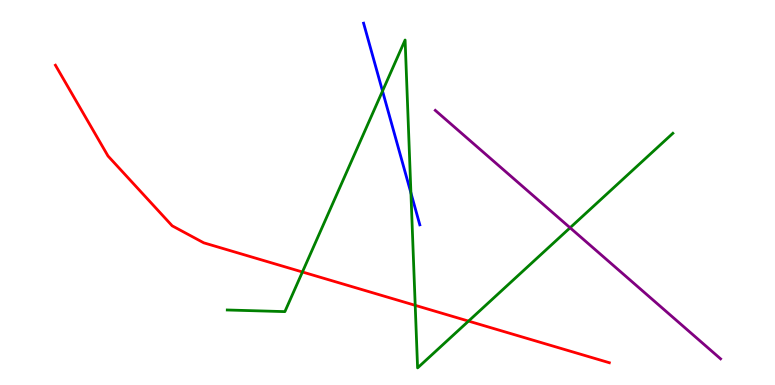[{'lines': ['blue', 'red'], 'intersections': []}, {'lines': ['green', 'red'], 'intersections': [{'x': 3.9, 'y': 2.94}, {'x': 5.36, 'y': 2.07}, {'x': 6.05, 'y': 1.66}]}, {'lines': ['purple', 'red'], 'intersections': []}, {'lines': ['blue', 'green'], 'intersections': [{'x': 4.94, 'y': 7.64}, {'x': 5.3, 'y': 4.99}]}, {'lines': ['blue', 'purple'], 'intersections': []}, {'lines': ['green', 'purple'], 'intersections': [{'x': 7.36, 'y': 4.08}]}]